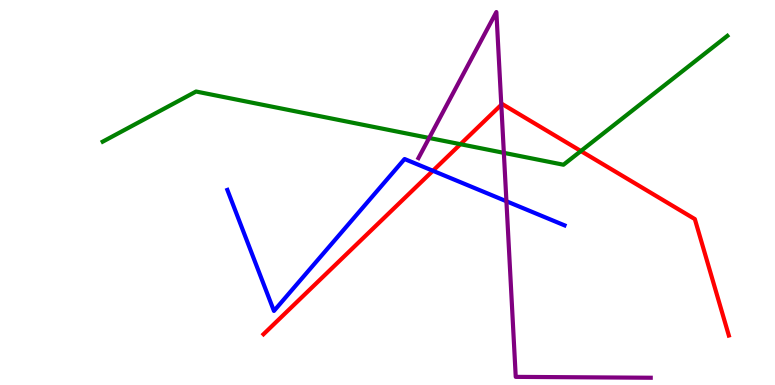[{'lines': ['blue', 'red'], 'intersections': [{'x': 5.59, 'y': 5.56}]}, {'lines': ['green', 'red'], 'intersections': [{'x': 5.94, 'y': 6.25}, {'x': 7.5, 'y': 6.08}]}, {'lines': ['purple', 'red'], 'intersections': [{'x': 6.47, 'y': 7.28}]}, {'lines': ['blue', 'green'], 'intersections': []}, {'lines': ['blue', 'purple'], 'intersections': [{'x': 6.53, 'y': 4.77}]}, {'lines': ['green', 'purple'], 'intersections': [{'x': 5.54, 'y': 6.42}, {'x': 6.5, 'y': 6.03}]}]